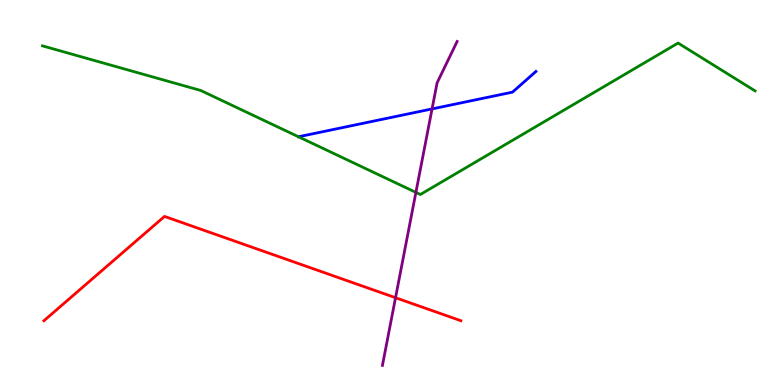[{'lines': ['blue', 'red'], 'intersections': []}, {'lines': ['green', 'red'], 'intersections': []}, {'lines': ['purple', 'red'], 'intersections': [{'x': 5.1, 'y': 2.27}]}, {'lines': ['blue', 'green'], 'intersections': [{'x': 3.85, 'y': 6.45}]}, {'lines': ['blue', 'purple'], 'intersections': [{'x': 5.57, 'y': 7.17}]}, {'lines': ['green', 'purple'], 'intersections': [{'x': 5.37, 'y': 5.0}]}]